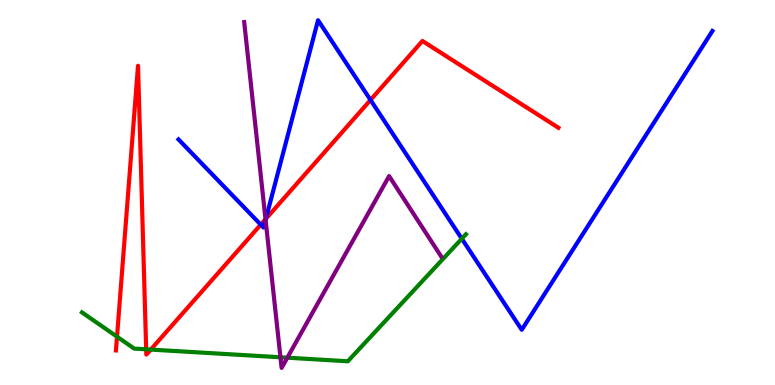[{'lines': ['blue', 'red'], 'intersections': [{'x': 3.36, 'y': 4.17}, {'x': 3.43, 'y': 4.32}, {'x': 4.78, 'y': 7.4}]}, {'lines': ['green', 'red'], 'intersections': [{'x': 1.51, 'y': 1.26}, {'x': 1.89, 'y': 0.927}, {'x': 1.95, 'y': 0.92}]}, {'lines': ['purple', 'red'], 'intersections': [{'x': 3.43, 'y': 4.31}]}, {'lines': ['blue', 'green'], 'intersections': [{'x': 5.96, 'y': 3.8}]}, {'lines': ['blue', 'purple'], 'intersections': [{'x': 3.43, 'y': 4.29}]}, {'lines': ['green', 'purple'], 'intersections': [{'x': 3.62, 'y': 0.72}, {'x': 3.71, 'y': 0.709}]}]